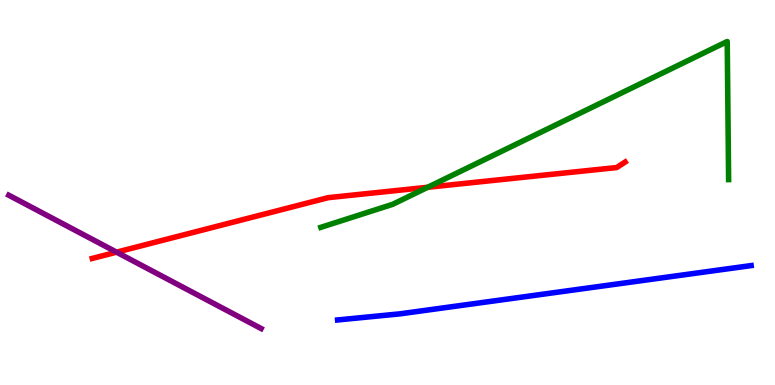[{'lines': ['blue', 'red'], 'intersections': []}, {'lines': ['green', 'red'], 'intersections': [{'x': 5.52, 'y': 5.14}]}, {'lines': ['purple', 'red'], 'intersections': [{'x': 1.5, 'y': 3.45}]}, {'lines': ['blue', 'green'], 'intersections': []}, {'lines': ['blue', 'purple'], 'intersections': []}, {'lines': ['green', 'purple'], 'intersections': []}]